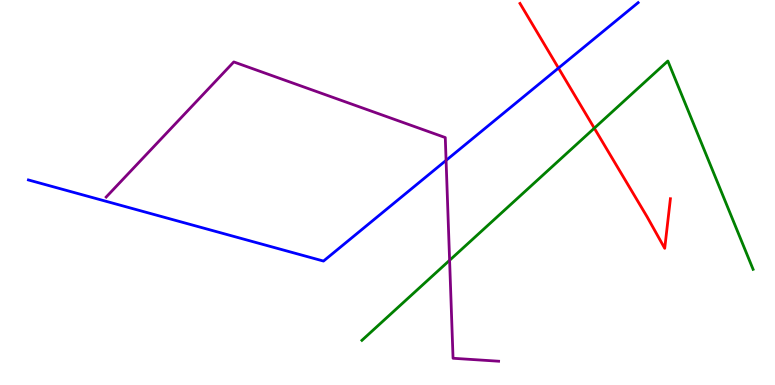[{'lines': ['blue', 'red'], 'intersections': [{'x': 7.21, 'y': 8.23}]}, {'lines': ['green', 'red'], 'intersections': [{'x': 7.67, 'y': 6.67}]}, {'lines': ['purple', 'red'], 'intersections': []}, {'lines': ['blue', 'green'], 'intersections': []}, {'lines': ['blue', 'purple'], 'intersections': [{'x': 5.76, 'y': 5.83}]}, {'lines': ['green', 'purple'], 'intersections': [{'x': 5.8, 'y': 3.24}]}]